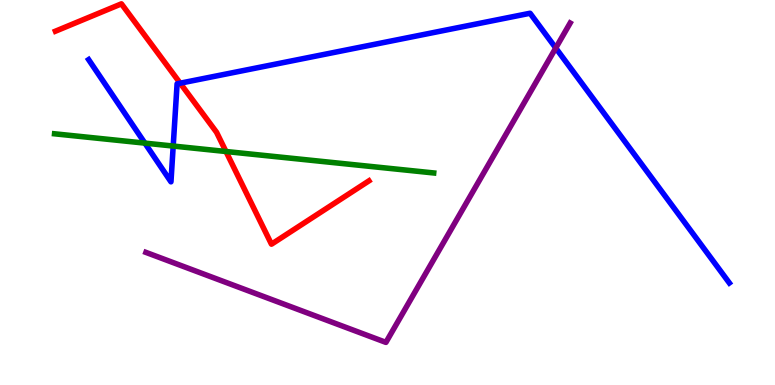[{'lines': ['blue', 'red'], 'intersections': [{'x': 2.33, 'y': 7.84}]}, {'lines': ['green', 'red'], 'intersections': [{'x': 2.92, 'y': 6.06}]}, {'lines': ['purple', 'red'], 'intersections': []}, {'lines': ['blue', 'green'], 'intersections': [{'x': 1.87, 'y': 6.28}, {'x': 2.23, 'y': 6.21}]}, {'lines': ['blue', 'purple'], 'intersections': [{'x': 7.17, 'y': 8.75}]}, {'lines': ['green', 'purple'], 'intersections': []}]